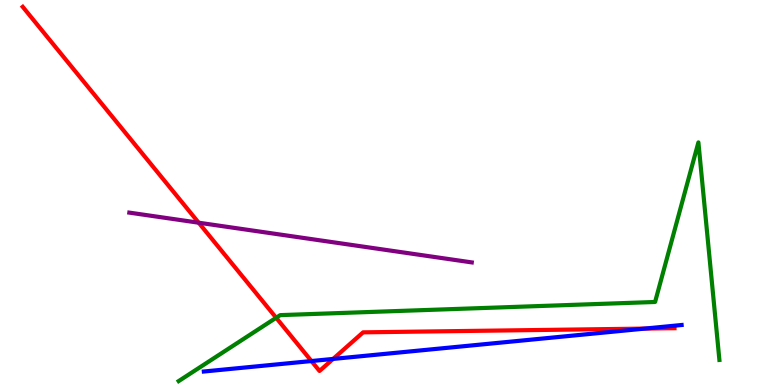[{'lines': ['blue', 'red'], 'intersections': [{'x': 4.02, 'y': 0.622}, {'x': 4.3, 'y': 0.677}, {'x': 8.32, 'y': 1.47}]}, {'lines': ['green', 'red'], 'intersections': [{'x': 3.56, 'y': 1.75}]}, {'lines': ['purple', 'red'], 'intersections': [{'x': 2.56, 'y': 4.22}]}, {'lines': ['blue', 'green'], 'intersections': []}, {'lines': ['blue', 'purple'], 'intersections': []}, {'lines': ['green', 'purple'], 'intersections': []}]